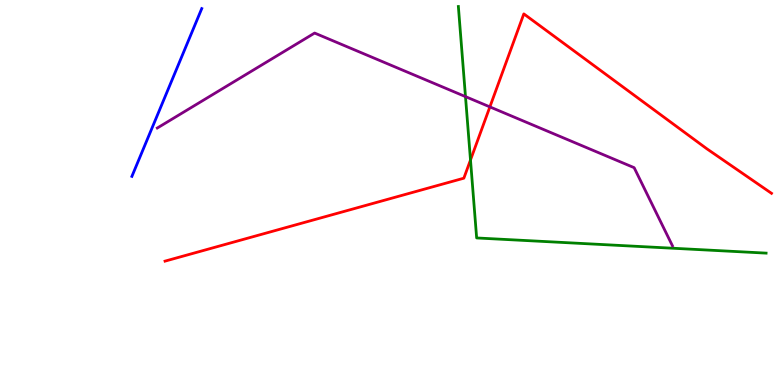[{'lines': ['blue', 'red'], 'intersections': []}, {'lines': ['green', 'red'], 'intersections': [{'x': 6.07, 'y': 5.84}]}, {'lines': ['purple', 'red'], 'intersections': [{'x': 6.32, 'y': 7.22}]}, {'lines': ['blue', 'green'], 'intersections': []}, {'lines': ['blue', 'purple'], 'intersections': []}, {'lines': ['green', 'purple'], 'intersections': [{'x': 6.01, 'y': 7.49}]}]